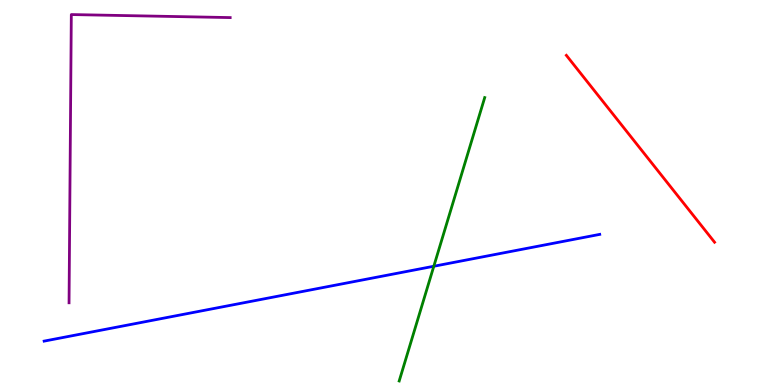[{'lines': ['blue', 'red'], 'intersections': []}, {'lines': ['green', 'red'], 'intersections': []}, {'lines': ['purple', 'red'], 'intersections': []}, {'lines': ['blue', 'green'], 'intersections': [{'x': 5.6, 'y': 3.08}]}, {'lines': ['blue', 'purple'], 'intersections': []}, {'lines': ['green', 'purple'], 'intersections': []}]